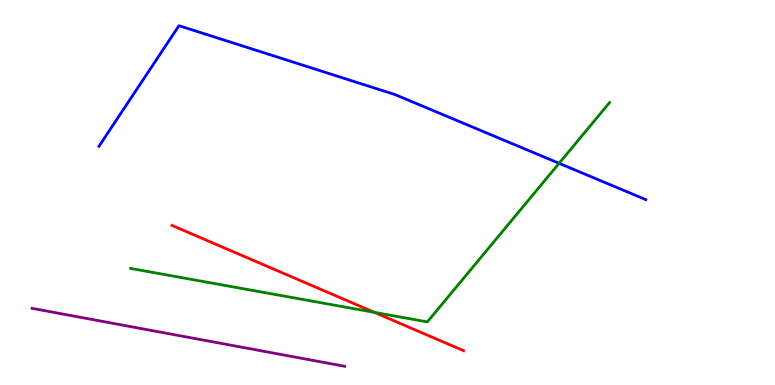[{'lines': ['blue', 'red'], 'intersections': []}, {'lines': ['green', 'red'], 'intersections': [{'x': 4.83, 'y': 1.89}]}, {'lines': ['purple', 'red'], 'intersections': []}, {'lines': ['blue', 'green'], 'intersections': [{'x': 7.21, 'y': 5.76}]}, {'lines': ['blue', 'purple'], 'intersections': []}, {'lines': ['green', 'purple'], 'intersections': []}]